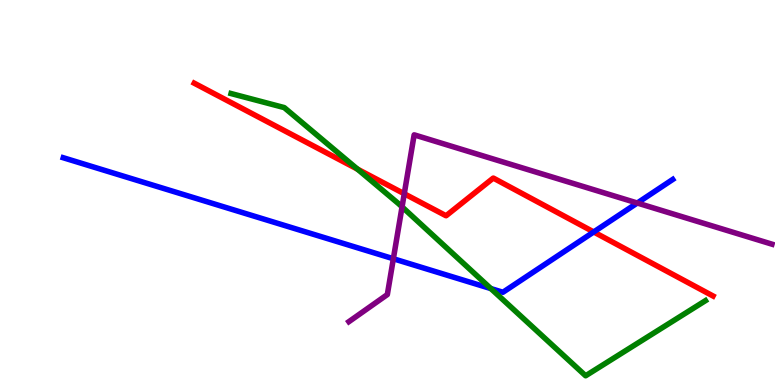[{'lines': ['blue', 'red'], 'intersections': [{'x': 7.66, 'y': 3.98}]}, {'lines': ['green', 'red'], 'intersections': [{'x': 4.61, 'y': 5.61}]}, {'lines': ['purple', 'red'], 'intersections': [{'x': 5.22, 'y': 4.97}]}, {'lines': ['blue', 'green'], 'intersections': [{'x': 6.33, 'y': 2.5}]}, {'lines': ['blue', 'purple'], 'intersections': [{'x': 5.08, 'y': 3.28}, {'x': 8.22, 'y': 4.73}]}, {'lines': ['green', 'purple'], 'intersections': [{'x': 5.19, 'y': 4.63}]}]